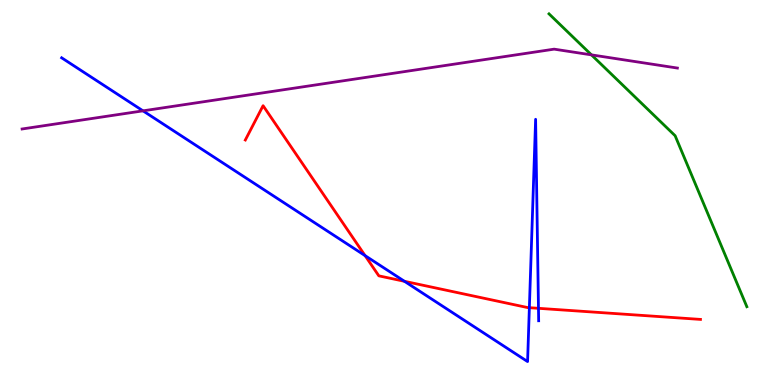[{'lines': ['blue', 'red'], 'intersections': [{'x': 4.71, 'y': 3.36}, {'x': 5.22, 'y': 2.69}, {'x': 6.83, 'y': 2.01}, {'x': 6.95, 'y': 1.99}]}, {'lines': ['green', 'red'], 'intersections': []}, {'lines': ['purple', 'red'], 'intersections': []}, {'lines': ['blue', 'green'], 'intersections': []}, {'lines': ['blue', 'purple'], 'intersections': [{'x': 1.85, 'y': 7.12}]}, {'lines': ['green', 'purple'], 'intersections': [{'x': 7.63, 'y': 8.57}]}]